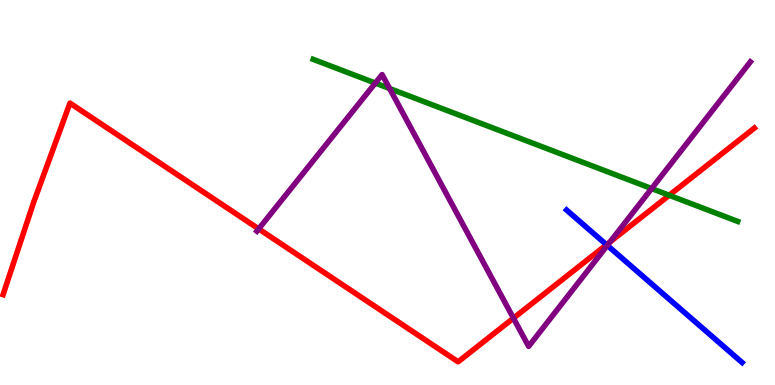[{'lines': ['blue', 'red'], 'intersections': [{'x': 7.83, 'y': 3.64}]}, {'lines': ['green', 'red'], 'intersections': [{'x': 8.63, 'y': 4.93}]}, {'lines': ['purple', 'red'], 'intersections': [{'x': 3.34, 'y': 4.05}, {'x': 6.62, 'y': 1.74}, {'x': 7.87, 'y': 3.71}]}, {'lines': ['blue', 'green'], 'intersections': []}, {'lines': ['blue', 'purple'], 'intersections': [{'x': 7.84, 'y': 3.63}]}, {'lines': ['green', 'purple'], 'intersections': [{'x': 4.84, 'y': 7.84}, {'x': 5.03, 'y': 7.7}, {'x': 8.41, 'y': 5.1}]}]